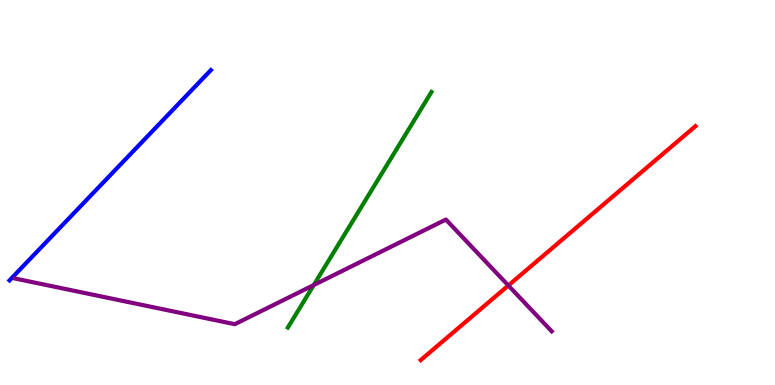[{'lines': ['blue', 'red'], 'intersections': []}, {'lines': ['green', 'red'], 'intersections': []}, {'lines': ['purple', 'red'], 'intersections': [{'x': 6.56, 'y': 2.58}]}, {'lines': ['blue', 'green'], 'intersections': []}, {'lines': ['blue', 'purple'], 'intersections': []}, {'lines': ['green', 'purple'], 'intersections': [{'x': 4.05, 'y': 2.6}]}]